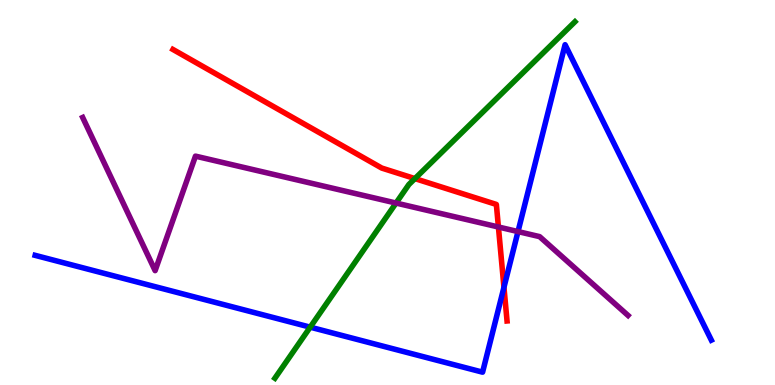[{'lines': ['blue', 'red'], 'intersections': [{'x': 6.5, 'y': 2.54}]}, {'lines': ['green', 'red'], 'intersections': [{'x': 5.35, 'y': 5.36}]}, {'lines': ['purple', 'red'], 'intersections': [{'x': 6.43, 'y': 4.1}]}, {'lines': ['blue', 'green'], 'intersections': [{'x': 4.0, 'y': 1.5}]}, {'lines': ['blue', 'purple'], 'intersections': [{'x': 6.68, 'y': 3.99}]}, {'lines': ['green', 'purple'], 'intersections': [{'x': 5.11, 'y': 4.73}]}]